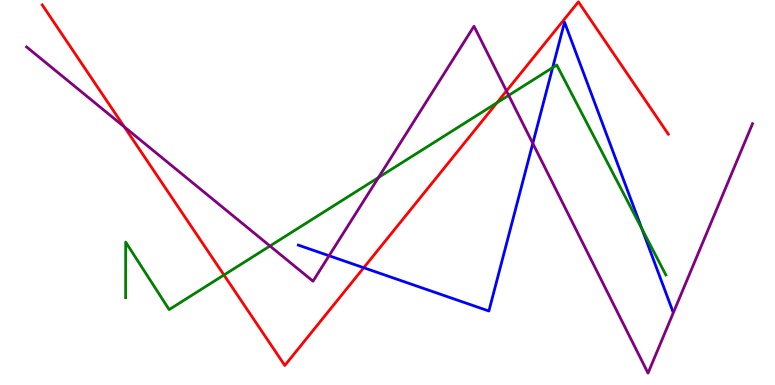[{'lines': ['blue', 'red'], 'intersections': [{'x': 4.69, 'y': 3.05}]}, {'lines': ['green', 'red'], 'intersections': [{'x': 2.89, 'y': 2.86}, {'x': 6.41, 'y': 7.33}]}, {'lines': ['purple', 'red'], 'intersections': [{'x': 1.6, 'y': 6.71}, {'x': 6.54, 'y': 7.64}]}, {'lines': ['blue', 'green'], 'intersections': [{'x': 7.13, 'y': 8.24}, {'x': 8.28, 'y': 4.05}]}, {'lines': ['blue', 'purple'], 'intersections': [{'x': 4.25, 'y': 3.36}, {'x': 6.87, 'y': 6.28}]}, {'lines': ['green', 'purple'], 'intersections': [{'x': 3.48, 'y': 3.61}, {'x': 4.88, 'y': 5.39}, {'x': 6.56, 'y': 7.52}]}]